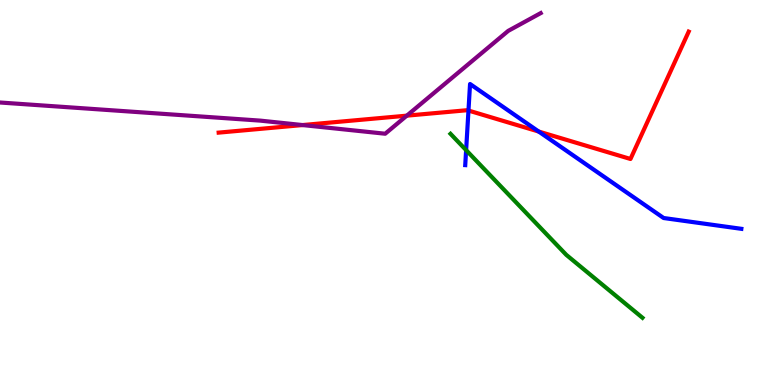[{'lines': ['blue', 'red'], 'intersections': [{'x': 6.04, 'y': 7.13}, {'x': 6.95, 'y': 6.58}]}, {'lines': ['green', 'red'], 'intersections': []}, {'lines': ['purple', 'red'], 'intersections': [{'x': 3.9, 'y': 6.75}, {'x': 5.25, 'y': 7.0}]}, {'lines': ['blue', 'green'], 'intersections': [{'x': 6.01, 'y': 6.1}]}, {'lines': ['blue', 'purple'], 'intersections': []}, {'lines': ['green', 'purple'], 'intersections': []}]